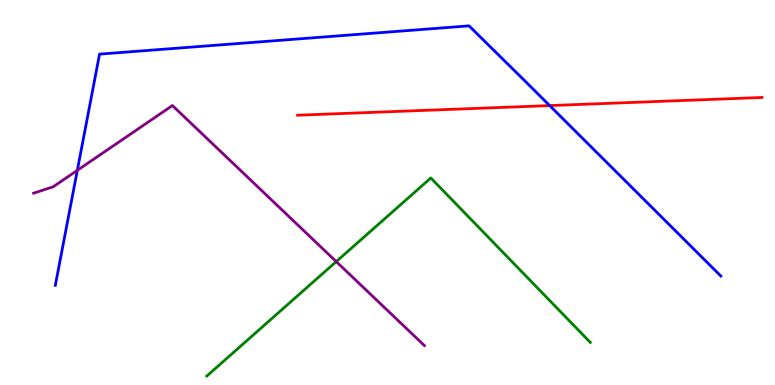[{'lines': ['blue', 'red'], 'intersections': [{'x': 7.09, 'y': 7.26}]}, {'lines': ['green', 'red'], 'intersections': []}, {'lines': ['purple', 'red'], 'intersections': []}, {'lines': ['blue', 'green'], 'intersections': []}, {'lines': ['blue', 'purple'], 'intersections': [{'x': 0.998, 'y': 5.58}]}, {'lines': ['green', 'purple'], 'intersections': [{'x': 4.34, 'y': 3.21}]}]